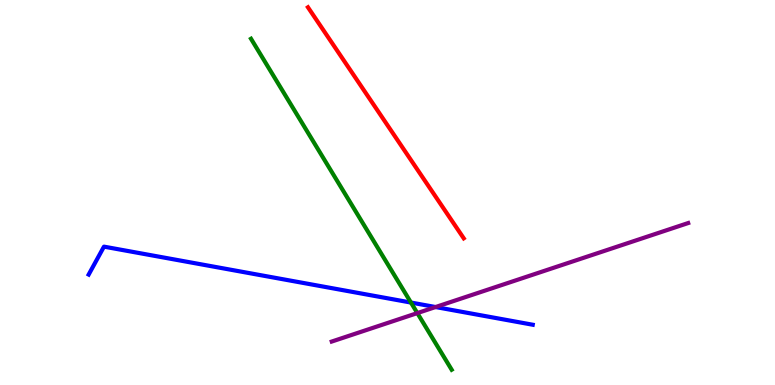[{'lines': ['blue', 'red'], 'intersections': []}, {'lines': ['green', 'red'], 'intersections': []}, {'lines': ['purple', 'red'], 'intersections': []}, {'lines': ['blue', 'green'], 'intersections': [{'x': 5.3, 'y': 2.14}]}, {'lines': ['blue', 'purple'], 'intersections': [{'x': 5.62, 'y': 2.03}]}, {'lines': ['green', 'purple'], 'intersections': [{'x': 5.39, 'y': 1.87}]}]